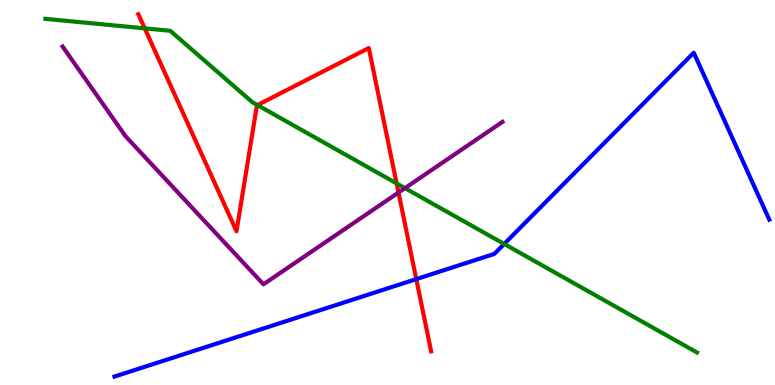[{'lines': ['blue', 'red'], 'intersections': [{'x': 5.37, 'y': 2.75}]}, {'lines': ['green', 'red'], 'intersections': [{'x': 1.87, 'y': 9.26}, {'x': 3.32, 'y': 7.27}, {'x': 5.12, 'y': 5.24}]}, {'lines': ['purple', 'red'], 'intersections': [{'x': 5.14, 'y': 5.0}]}, {'lines': ['blue', 'green'], 'intersections': [{'x': 6.51, 'y': 3.66}]}, {'lines': ['blue', 'purple'], 'intersections': []}, {'lines': ['green', 'purple'], 'intersections': [{'x': 5.23, 'y': 5.11}]}]